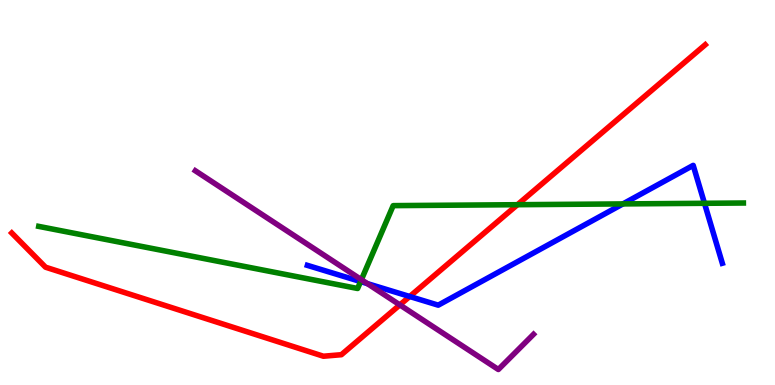[{'lines': ['blue', 'red'], 'intersections': [{'x': 5.29, 'y': 2.3}]}, {'lines': ['green', 'red'], 'intersections': [{'x': 6.68, 'y': 4.68}]}, {'lines': ['purple', 'red'], 'intersections': [{'x': 5.16, 'y': 2.08}]}, {'lines': ['blue', 'green'], 'intersections': [{'x': 4.65, 'y': 2.69}, {'x': 8.04, 'y': 4.7}, {'x': 9.09, 'y': 4.72}]}, {'lines': ['blue', 'purple'], 'intersections': [{'x': 4.74, 'y': 2.63}]}, {'lines': ['green', 'purple'], 'intersections': [{'x': 4.66, 'y': 2.74}]}]